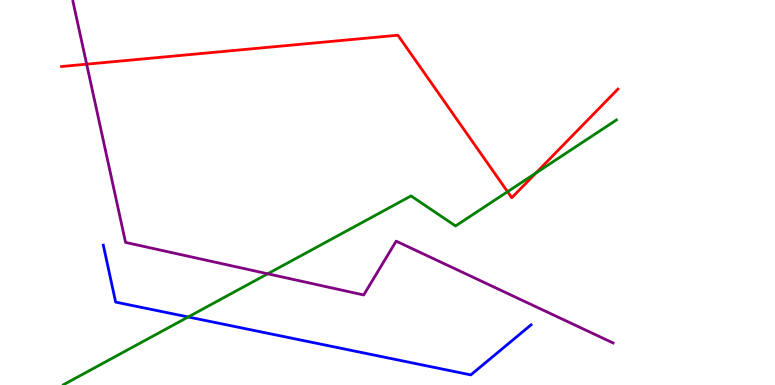[{'lines': ['blue', 'red'], 'intersections': []}, {'lines': ['green', 'red'], 'intersections': [{'x': 6.55, 'y': 5.02}, {'x': 6.92, 'y': 5.51}]}, {'lines': ['purple', 'red'], 'intersections': [{'x': 1.12, 'y': 8.33}]}, {'lines': ['blue', 'green'], 'intersections': [{'x': 2.43, 'y': 1.77}]}, {'lines': ['blue', 'purple'], 'intersections': []}, {'lines': ['green', 'purple'], 'intersections': [{'x': 3.45, 'y': 2.89}]}]